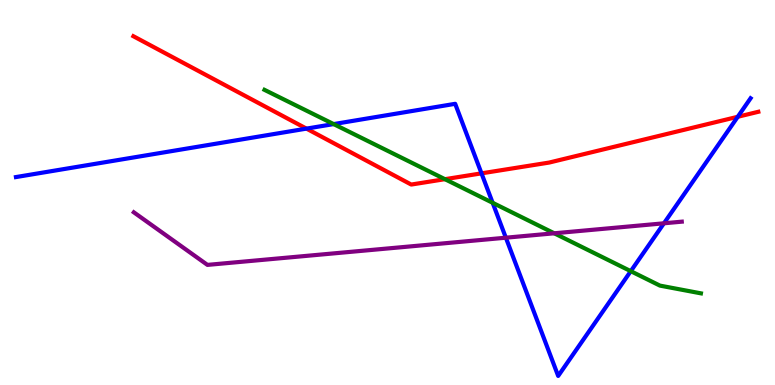[{'lines': ['blue', 'red'], 'intersections': [{'x': 3.95, 'y': 6.66}, {'x': 6.21, 'y': 5.5}, {'x': 9.52, 'y': 6.97}]}, {'lines': ['green', 'red'], 'intersections': [{'x': 5.74, 'y': 5.35}]}, {'lines': ['purple', 'red'], 'intersections': []}, {'lines': ['blue', 'green'], 'intersections': [{'x': 4.3, 'y': 6.78}, {'x': 6.36, 'y': 4.73}, {'x': 8.14, 'y': 2.96}]}, {'lines': ['blue', 'purple'], 'intersections': [{'x': 6.53, 'y': 3.83}, {'x': 8.57, 'y': 4.2}]}, {'lines': ['green', 'purple'], 'intersections': [{'x': 7.15, 'y': 3.94}]}]